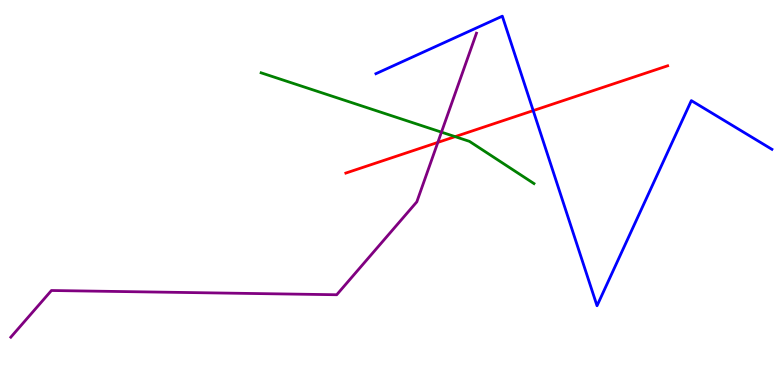[{'lines': ['blue', 'red'], 'intersections': [{'x': 6.88, 'y': 7.13}]}, {'lines': ['green', 'red'], 'intersections': [{'x': 5.87, 'y': 6.45}]}, {'lines': ['purple', 'red'], 'intersections': [{'x': 5.65, 'y': 6.3}]}, {'lines': ['blue', 'green'], 'intersections': []}, {'lines': ['blue', 'purple'], 'intersections': []}, {'lines': ['green', 'purple'], 'intersections': [{'x': 5.7, 'y': 6.57}]}]